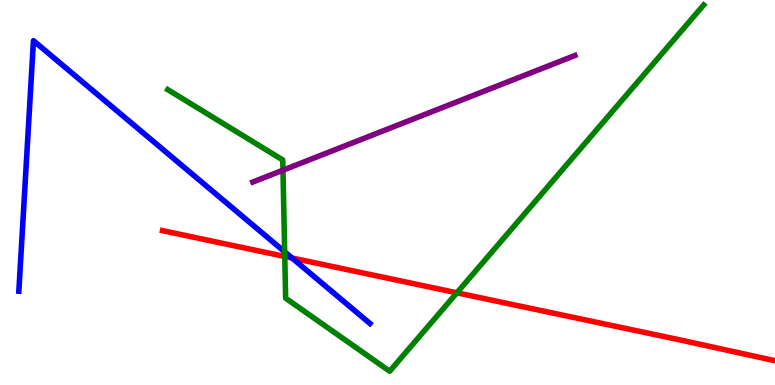[{'lines': ['blue', 'red'], 'intersections': [{'x': 3.77, 'y': 3.3}]}, {'lines': ['green', 'red'], 'intersections': [{'x': 3.67, 'y': 3.34}, {'x': 5.9, 'y': 2.39}]}, {'lines': ['purple', 'red'], 'intersections': []}, {'lines': ['blue', 'green'], 'intersections': [{'x': 3.67, 'y': 3.46}]}, {'lines': ['blue', 'purple'], 'intersections': []}, {'lines': ['green', 'purple'], 'intersections': [{'x': 3.65, 'y': 5.58}]}]